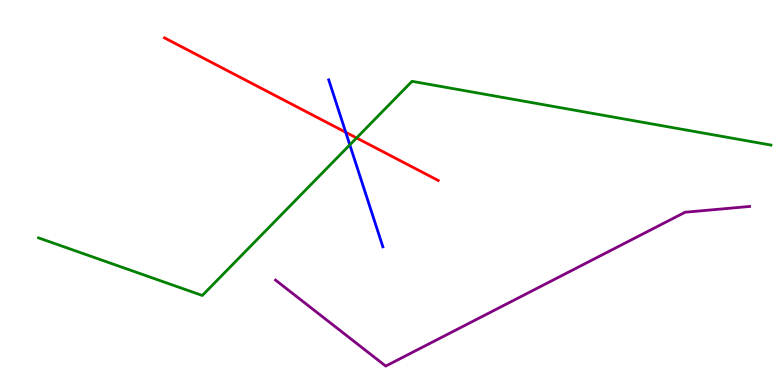[{'lines': ['blue', 'red'], 'intersections': [{'x': 4.46, 'y': 6.56}]}, {'lines': ['green', 'red'], 'intersections': [{'x': 4.6, 'y': 6.42}]}, {'lines': ['purple', 'red'], 'intersections': []}, {'lines': ['blue', 'green'], 'intersections': [{'x': 4.51, 'y': 6.24}]}, {'lines': ['blue', 'purple'], 'intersections': []}, {'lines': ['green', 'purple'], 'intersections': []}]